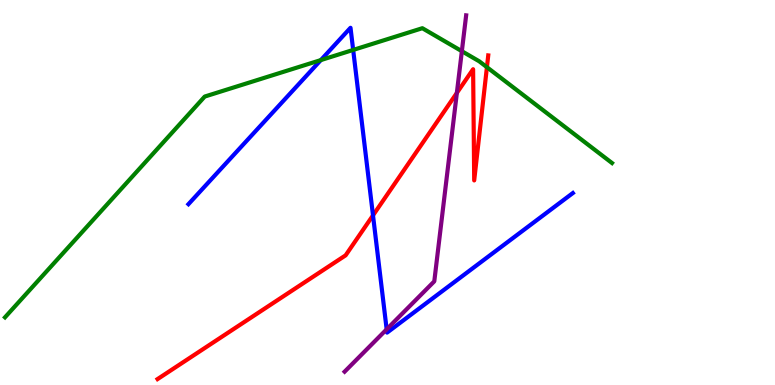[{'lines': ['blue', 'red'], 'intersections': [{'x': 4.81, 'y': 4.41}]}, {'lines': ['green', 'red'], 'intersections': [{'x': 6.28, 'y': 8.25}]}, {'lines': ['purple', 'red'], 'intersections': [{'x': 5.89, 'y': 7.59}]}, {'lines': ['blue', 'green'], 'intersections': [{'x': 4.14, 'y': 8.44}, {'x': 4.56, 'y': 8.7}]}, {'lines': ['blue', 'purple'], 'intersections': [{'x': 4.99, 'y': 1.45}]}, {'lines': ['green', 'purple'], 'intersections': [{'x': 5.96, 'y': 8.67}]}]